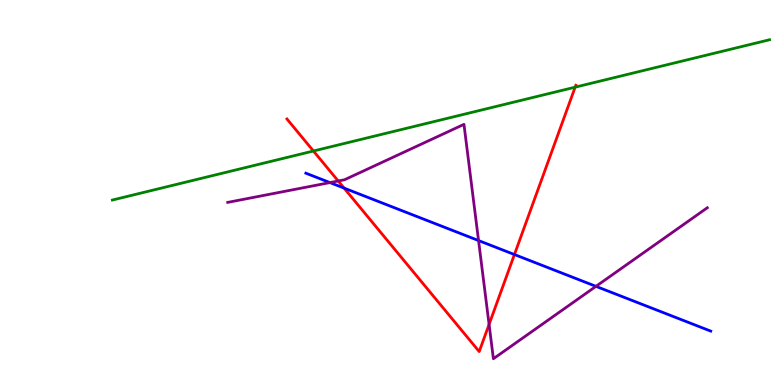[{'lines': ['blue', 'red'], 'intersections': [{'x': 4.44, 'y': 5.11}, {'x': 6.64, 'y': 3.39}]}, {'lines': ['green', 'red'], 'intersections': [{'x': 4.04, 'y': 6.08}, {'x': 7.42, 'y': 7.74}]}, {'lines': ['purple', 'red'], 'intersections': [{'x': 4.36, 'y': 5.3}, {'x': 6.31, 'y': 1.57}]}, {'lines': ['blue', 'green'], 'intersections': []}, {'lines': ['blue', 'purple'], 'intersections': [{'x': 4.26, 'y': 5.26}, {'x': 6.17, 'y': 3.75}, {'x': 7.69, 'y': 2.56}]}, {'lines': ['green', 'purple'], 'intersections': []}]